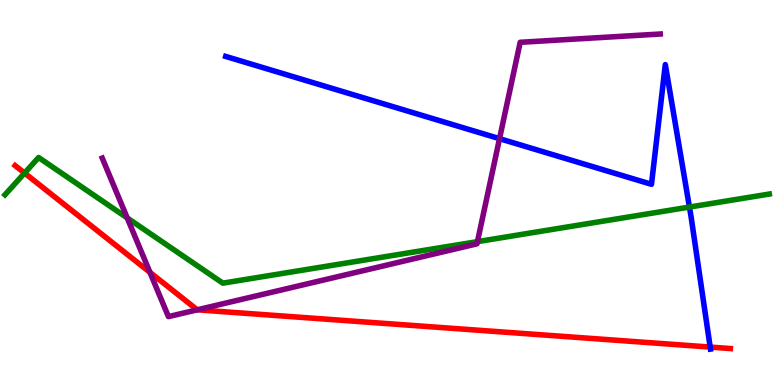[{'lines': ['blue', 'red'], 'intersections': [{'x': 9.16, 'y': 0.985}]}, {'lines': ['green', 'red'], 'intersections': [{'x': 0.317, 'y': 5.51}]}, {'lines': ['purple', 'red'], 'intersections': [{'x': 1.93, 'y': 2.93}, {'x': 2.55, 'y': 1.95}]}, {'lines': ['blue', 'green'], 'intersections': [{'x': 8.9, 'y': 4.62}]}, {'lines': ['blue', 'purple'], 'intersections': [{'x': 6.45, 'y': 6.4}]}, {'lines': ['green', 'purple'], 'intersections': [{'x': 1.64, 'y': 4.34}, {'x': 6.16, 'y': 3.72}]}]